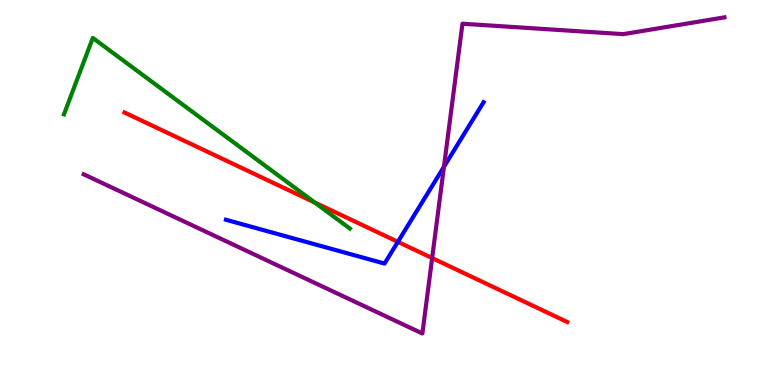[{'lines': ['blue', 'red'], 'intersections': [{'x': 5.13, 'y': 3.72}]}, {'lines': ['green', 'red'], 'intersections': [{'x': 4.06, 'y': 4.74}]}, {'lines': ['purple', 'red'], 'intersections': [{'x': 5.58, 'y': 3.3}]}, {'lines': ['blue', 'green'], 'intersections': []}, {'lines': ['blue', 'purple'], 'intersections': [{'x': 5.73, 'y': 5.67}]}, {'lines': ['green', 'purple'], 'intersections': []}]